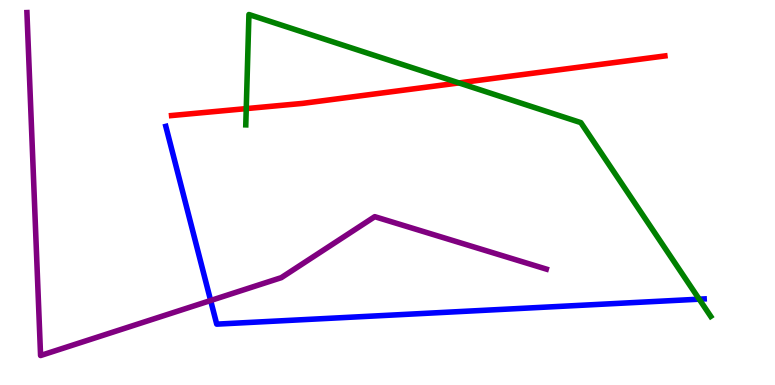[{'lines': ['blue', 'red'], 'intersections': []}, {'lines': ['green', 'red'], 'intersections': [{'x': 3.18, 'y': 7.18}, {'x': 5.92, 'y': 7.85}]}, {'lines': ['purple', 'red'], 'intersections': []}, {'lines': ['blue', 'green'], 'intersections': [{'x': 9.02, 'y': 2.23}]}, {'lines': ['blue', 'purple'], 'intersections': [{'x': 2.72, 'y': 2.19}]}, {'lines': ['green', 'purple'], 'intersections': []}]